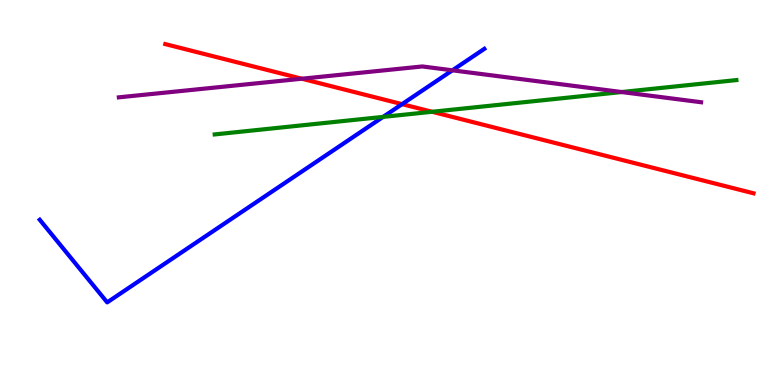[{'lines': ['blue', 'red'], 'intersections': [{'x': 5.19, 'y': 7.29}]}, {'lines': ['green', 'red'], 'intersections': [{'x': 5.58, 'y': 7.1}]}, {'lines': ['purple', 'red'], 'intersections': [{'x': 3.89, 'y': 7.96}]}, {'lines': ['blue', 'green'], 'intersections': [{'x': 4.94, 'y': 6.96}]}, {'lines': ['blue', 'purple'], 'intersections': [{'x': 5.84, 'y': 8.17}]}, {'lines': ['green', 'purple'], 'intersections': [{'x': 8.02, 'y': 7.61}]}]